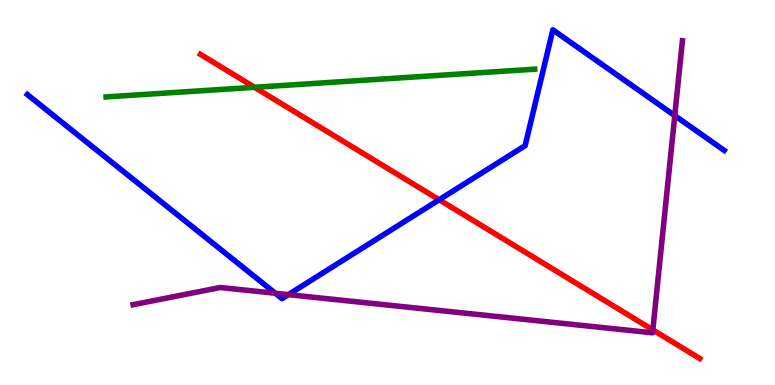[{'lines': ['blue', 'red'], 'intersections': [{'x': 5.67, 'y': 4.81}]}, {'lines': ['green', 'red'], 'intersections': [{'x': 3.28, 'y': 7.73}]}, {'lines': ['purple', 'red'], 'intersections': [{'x': 8.42, 'y': 1.43}]}, {'lines': ['blue', 'green'], 'intersections': []}, {'lines': ['blue', 'purple'], 'intersections': [{'x': 3.55, 'y': 2.38}, {'x': 3.72, 'y': 2.35}, {'x': 8.71, 'y': 7.0}]}, {'lines': ['green', 'purple'], 'intersections': []}]